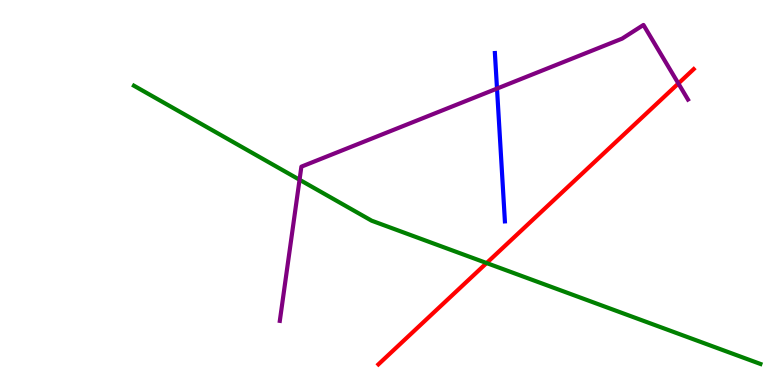[{'lines': ['blue', 'red'], 'intersections': []}, {'lines': ['green', 'red'], 'intersections': [{'x': 6.28, 'y': 3.17}]}, {'lines': ['purple', 'red'], 'intersections': [{'x': 8.75, 'y': 7.83}]}, {'lines': ['blue', 'green'], 'intersections': []}, {'lines': ['blue', 'purple'], 'intersections': [{'x': 6.41, 'y': 7.7}]}, {'lines': ['green', 'purple'], 'intersections': [{'x': 3.87, 'y': 5.33}]}]